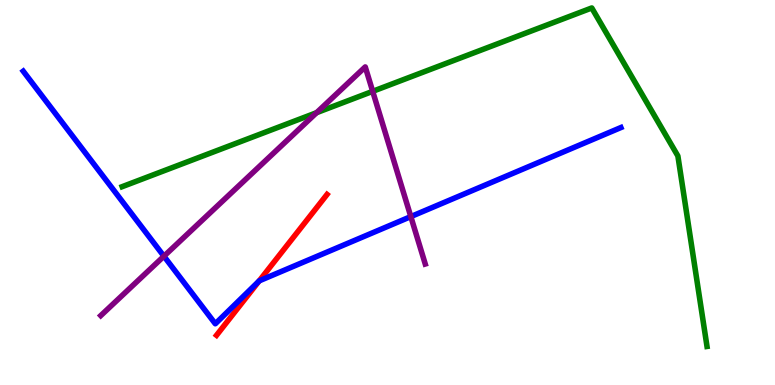[{'lines': ['blue', 'red'], 'intersections': [{'x': 3.34, 'y': 2.7}]}, {'lines': ['green', 'red'], 'intersections': []}, {'lines': ['purple', 'red'], 'intersections': []}, {'lines': ['blue', 'green'], 'intersections': []}, {'lines': ['blue', 'purple'], 'intersections': [{'x': 2.12, 'y': 3.35}, {'x': 5.3, 'y': 4.37}]}, {'lines': ['green', 'purple'], 'intersections': [{'x': 4.08, 'y': 7.07}, {'x': 4.81, 'y': 7.63}]}]